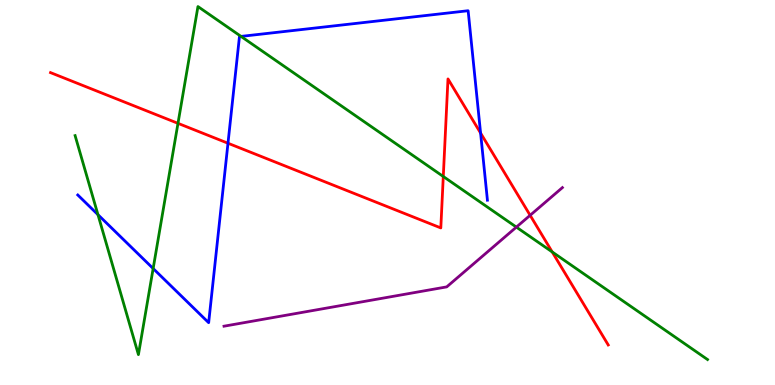[{'lines': ['blue', 'red'], 'intersections': [{'x': 2.94, 'y': 6.28}, {'x': 6.2, 'y': 6.54}]}, {'lines': ['green', 'red'], 'intersections': [{'x': 2.3, 'y': 6.8}, {'x': 5.72, 'y': 5.42}, {'x': 7.13, 'y': 3.46}]}, {'lines': ['purple', 'red'], 'intersections': [{'x': 6.84, 'y': 4.41}]}, {'lines': ['blue', 'green'], 'intersections': [{'x': 1.26, 'y': 4.42}, {'x': 1.98, 'y': 3.03}, {'x': 3.11, 'y': 9.05}]}, {'lines': ['blue', 'purple'], 'intersections': []}, {'lines': ['green', 'purple'], 'intersections': [{'x': 6.66, 'y': 4.1}]}]